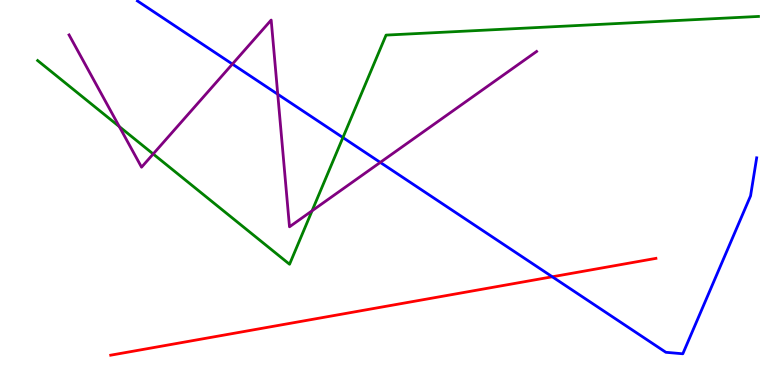[{'lines': ['blue', 'red'], 'intersections': [{'x': 7.13, 'y': 2.81}]}, {'lines': ['green', 'red'], 'intersections': []}, {'lines': ['purple', 'red'], 'intersections': []}, {'lines': ['blue', 'green'], 'intersections': [{'x': 4.42, 'y': 6.43}]}, {'lines': ['blue', 'purple'], 'intersections': [{'x': 3.0, 'y': 8.34}, {'x': 3.58, 'y': 7.55}, {'x': 4.91, 'y': 5.78}]}, {'lines': ['green', 'purple'], 'intersections': [{'x': 1.54, 'y': 6.71}, {'x': 1.98, 'y': 6.0}, {'x': 4.03, 'y': 4.52}]}]